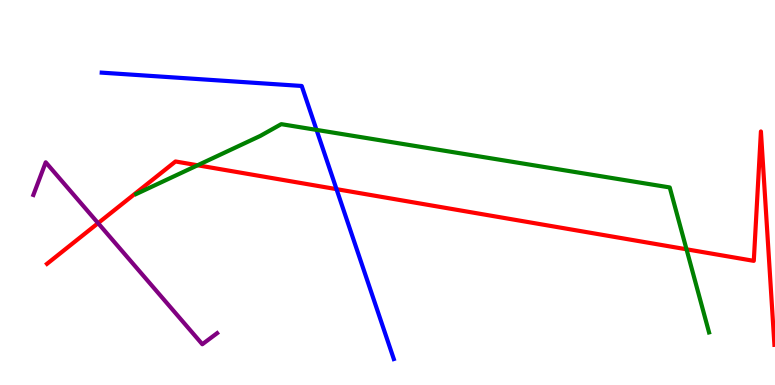[{'lines': ['blue', 'red'], 'intersections': [{'x': 4.34, 'y': 5.09}]}, {'lines': ['green', 'red'], 'intersections': [{'x': 2.55, 'y': 5.71}, {'x': 8.86, 'y': 3.52}]}, {'lines': ['purple', 'red'], 'intersections': [{'x': 1.27, 'y': 4.2}]}, {'lines': ['blue', 'green'], 'intersections': [{'x': 4.08, 'y': 6.63}]}, {'lines': ['blue', 'purple'], 'intersections': []}, {'lines': ['green', 'purple'], 'intersections': []}]